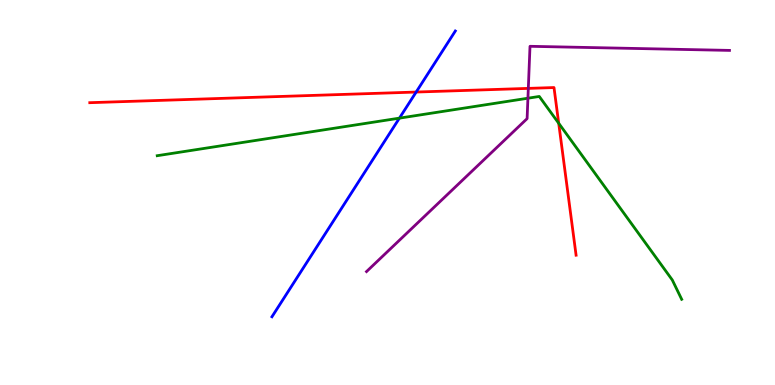[{'lines': ['blue', 'red'], 'intersections': [{'x': 5.37, 'y': 7.61}]}, {'lines': ['green', 'red'], 'intersections': [{'x': 7.21, 'y': 6.8}]}, {'lines': ['purple', 'red'], 'intersections': [{'x': 6.82, 'y': 7.7}]}, {'lines': ['blue', 'green'], 'intersections': [{'x': 5.15, 'y': 6.93}]}, {'lines': ['blue', 'purple'], 'intersections': []}, {'lines': ['green', 'purple'], 'intersections': [{'x': 6.81, 'y': 7.45}]}]